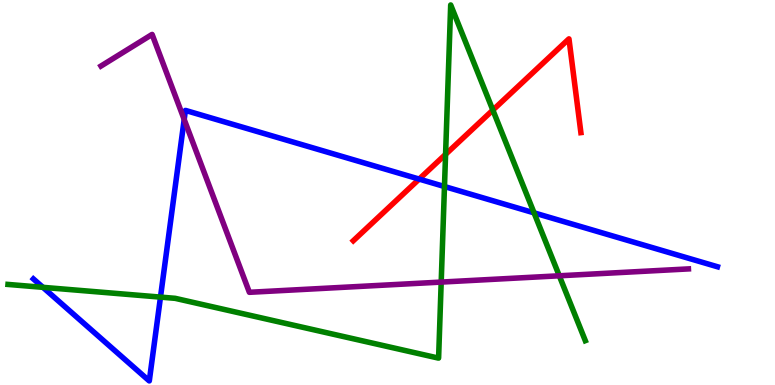[{'lines': ['blue', 'red'], 'intersections': [{'x': 5.41, 'y': 5.35}]}, {'lines': ['green', 'red'], 'intersections': [{'x': 5.75, 'y': 5.99}, {'x': 6.36, 'y': 7.14}]}, {'lines': ['purple', 'red'], 'intersections': []}, {'lines': ['blue', 'green'], 'intersections': [{'x': 0.554, 'y': 2.54}, {'x': 2.07, 'y': 2.28}, {'x': 5.74, 'y': 5.16}, {'x': 6.89, 'y': 4.47}]}, {'lines': ['blue', 'purple'], 'intersections': [{'x': 2.38, 'y': 6.9}]}, {'lines': ['green', 'purple'], 'intersections': [{'x': 5.69, 'y': 2.67}, {'x': 7.22, 'y': 2.84}]}]